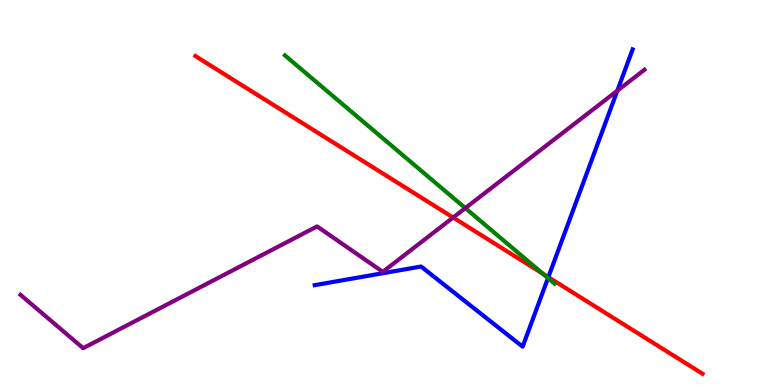[{'lines': ['blue', 'red'], 'intersections': [{'x': 7.08, 'y': 2.8}]}, {'lines': ['green', 'red'], 'intersections': [{'x': 7.01, 'y': 2.89}]}, {'lines': ['purple', 'red'], 'intersections': [{'x': 5.85, 'y': 4.35}]}, {'lines': ['blue', 'green'], 'intersections': [{'x': 7.07, 'y': 2.78}]}, {'lines': ['blue', 'purple'], 'intersections': [{'x': 7.97, 'y': 7.64}]}, {'lines': ['green', 'purple'], 'intersections': [{'x': 6.0, 'y': 4.59}]}]